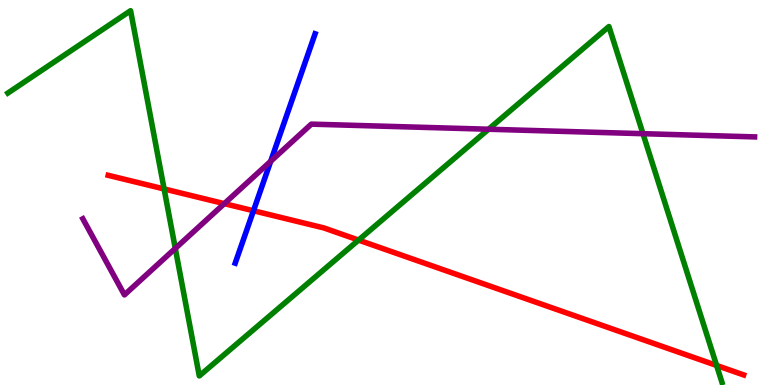[{'lines': ['blue', 'red'], 'intersections': [{'x': 3.27, 'y': 4.53}]}, {'lines': ['green', 'red'], 'intersections': [{'x': 2.12, 'y': 5.09}, {'x': 4.63, 'y': 3.76}, {'x': 9.25, 'y': 0.508}]}, {'lines': ['purple', 'red'], 'intersections': [{'x': 2.89, 'y': 4.71}]}, {'lines': ['blue', 'green'], 'intersections': []}, {'lines': ['blue', 'purple'], 'intersections': [{'x': 3.49, 'y': 5.81}]}, {'lines': ['green', 'purple'], 'intersections': [{'x': 2.26, 'y': 3.55}, {'x': 6.3, 'y': 6.64}, {'x': 8.3, 'y': 6.53}]}]